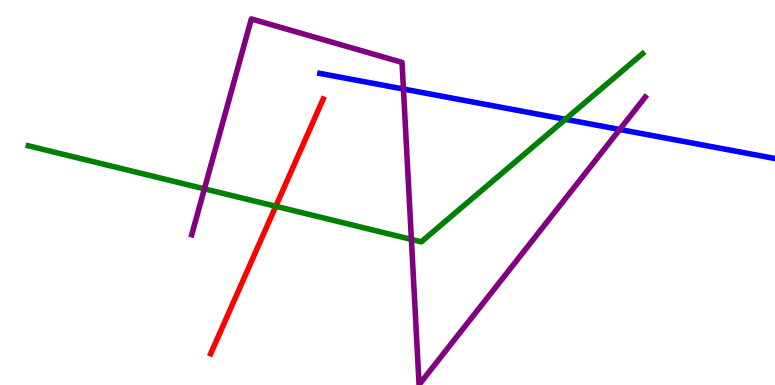[{'lines': ['blue', 'red'], 'intersections': []}, {'lines': ['green', 'red'], 'intersections': [{'x': 3.56, 'y': 4.64}]}, {'lines': ['purple', 'red'], 'intersections': []}, {'lines': ['blue', 'green'], 'intersections': [{'x': 7.29, 'y': 6.9}]}, {'lines': ['blue', 'purple'], 'intersections': [{'x': 5.21, 'y': 7.69}, {'x': 8.0, 'y': 6.64}]}, {'lines': ['green', 'purple'], 'intersections': [{'x': 2.64, 'y': 5.1}, {'x': 5.31, 'y': 3.78}]}]